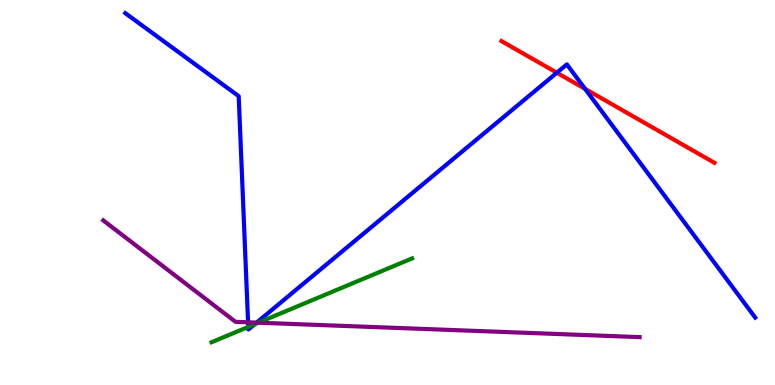[{'lines': ['blue', 'red'], 'intersections': [{'x': 7.19, 'y': 8.11}, {'x': 7.55, 'y': 7.69}]}, {'lines': ['green', 'red'], 'intersections': []}, {'lines': ['purple', 'red'], 'intersections': []}, {'lines': ['blue', 'green'], 'intersections': [{'x': 3.2, 'y': 1.51}, {'x': 3.29, 'y': 1.58}]}, {'lines': ['blue', 'purple'], 'intersections': [{'x': 3.2, 'y': 1.63}, {'x': 3.31, 'y': 1.62}]}, {'lines': ['green', 'purple'], 'intersections': [{'x': 3.33, 'y': 1.62}]}]